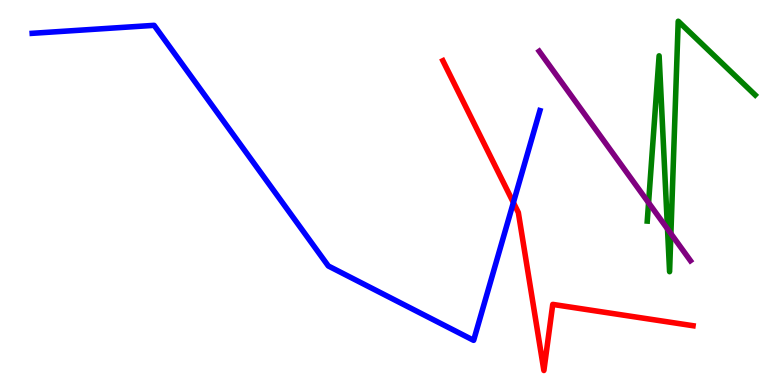[{'lines': ['blue', 'red'], 'intersections': [{'x': 6.62, 'y': 4.74}]}, {'lines': ['green', 'red'], 'intersections': []}, {'lines': ['purple', 'red'], 'intersections': []}, {'lines': ['blue', 'green'], 'intersections': []}, {'lines': ['blue', 'purple'], 'intersections': []}, {'lines': ['green', 'purple'], 'intersections': [{'x': 8.37, 'y': 4.73}, {'x': 8.61, 'y': 4.05}, {'x': 8.66, 'y': 3.93}]}]